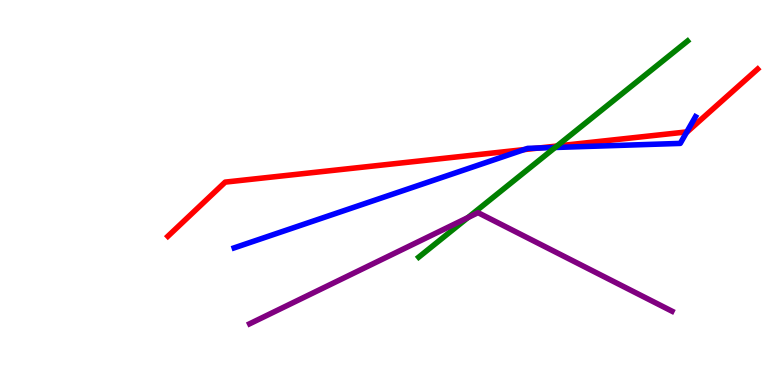[{'lines': ['blue', 'red'], 'intersections': [{'x': 6.76, 'y': 6.11}, {'x': 6.95, 'y': 6.16}, {'x': 8.86, 'y': 6.57}]}, {'lines': ['green', 'red'], 'intersections': [{'x': 7.19, 'y': 6.21}]}, {'lines': ['purple', 'red'], 'intersections': []}, {'lines': ['blue', 'green'], 'intersections': [{'x': 7.16, 'y': 6.17}]}, {'lines': ['blue', 'purple'], 'intersections': []}, {'lines': ['green', 'purple'], 'intersections': [{'x': 6.04, 'y': 4.35}]}]